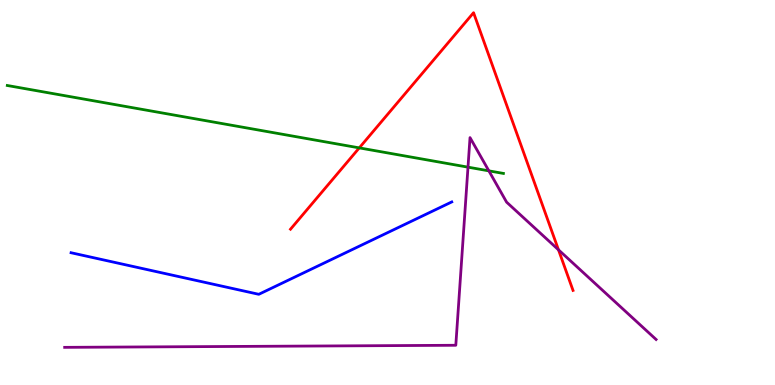[{'lines': ['blue', 'red'], 'intersections': []}, {'lines': ['green', 'red'], 'intersections': [{'x': 4.64, 'y': 6.16}]}, {'lines': ['purple', 'red'], 'intersections': [{'x': 7.21, 'y': 3.51}]}, {'lines': ['blue', 'green'], 'intersections': []}, {'lines': ['blue', 'purple'], 'intersections': []}, {'lines': ['green', 'purple'], 'intersections': [{'x': 6.04, 'y': 5.66}, {'x': 6.31, 'y': 5.56}]}]